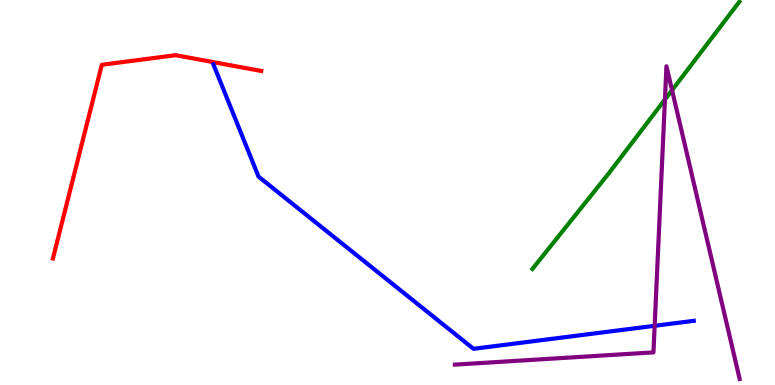[{'lines': ['blue', 'red'], 'intersections': []}, {'lines': ['green', 'red'], 'intersections': []}, {'lines': ['purple', 'red'], 'intersections': []}, {'lines': ['blue', 'green'], 'intersections': []}, {'lines': ['blue', 'purple'], 'intersections': [{'x': 8.45, 'y': 1.54}]}, {'lines': ['green', 'purple'], 'intersections': [{'x': 8.58, 'y': 7.41}, {'x': 8.67, 'y': 7.66}]}]